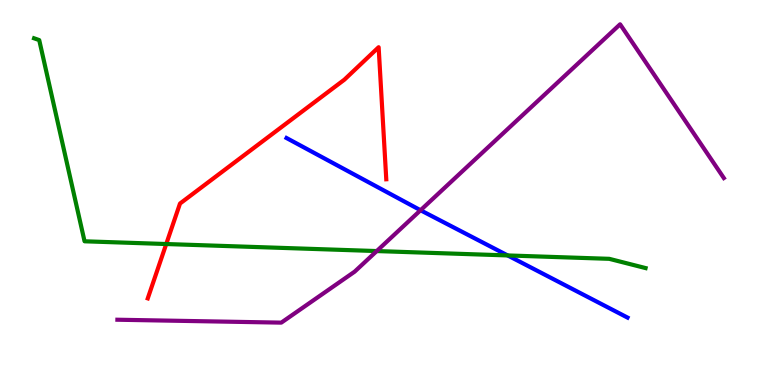[{'lines': ['blue', 'red'], 'intersections': []}, {'lines': ['green', 'red'], 'intersections': [{'x': 2.15, 'y': 3.66}]}, {'lines': ['purple', 'red'], 'intersections': []}, {'lines': ['blue', 'green'], 'intersections': [{'x': 6.55, 'y': 3.37}]}, {'lines': ['blue', 'purple'], 'intersections': [{'x': 5.43, 'y': 4.54}]}, {'lines': ['green', 'purple'], 'intersections': [{'x': 4.86, 'y': 3.48}]}]